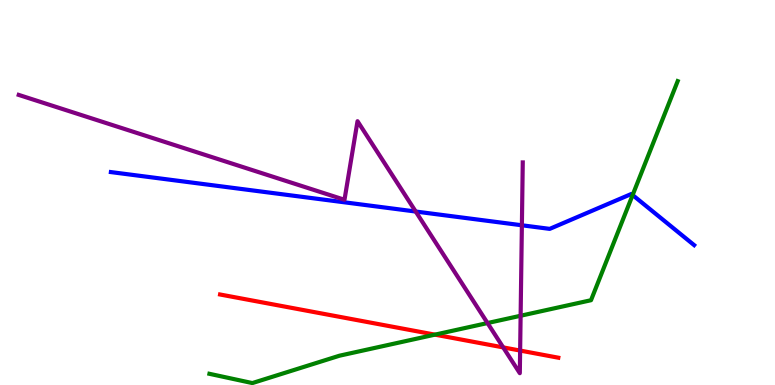[{'lines': ['blue', 'red'], 'intersections': []}, {'lines': ['green', 'red'], 'intersections': [{'x': 5.61, 'y': 1.31}]}, {'lines': ['purple', 'red'], 'intersections': [{'x': 6.49, 'y': 0.977}, {'x': 6.71, 'y': 0.894}]}, {'lines': ['blue', 'green'], 'intersections': [{'x': 8.16, 'y': 4.93}]}, {'lines': ['blue', 'purple'], 'intersections': [{'x': 5.36, 'y': 4.51}, {'x': 6.73, 'y': 4.15}]}, {'lines': ['green', 'purple'], 'intersections': [{'x': 6.29, 'y': 1.61}, {'x': 6.72, 'y': 1.8}]}]